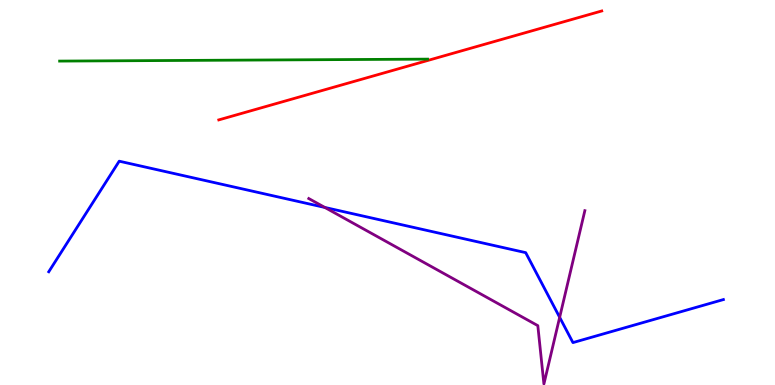[{'lines': ['blue', 'red'], 'intersections': []}, {'lines': ['green', 'red'], 'intersections': []}, {'lines': ['purple', 'red'], 'intersections': []}, {'lines': ['blue', 'green'], 'intersections': []}, {'lines': ['blue', 'purple'], 'intersections': [{'x': 4.19, 'y': 4.61}, {'x': 7.22, 'y': 1.76}]}, {'lines': ['green', 'purple'], 'intersections': []}]